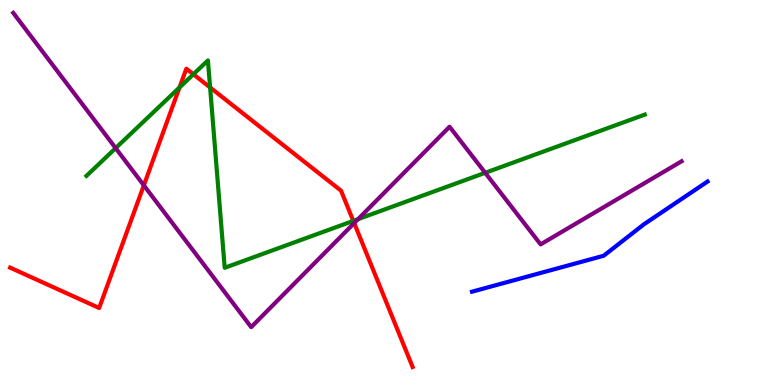[{'lines': ['blue', 'red'], 'intersections': []}, {'lines': ['green', 'red'], 'intersections': [{'x': 2.32, 'y': 7.73}, {'x': 2.5, 'y': 8.07}, {'x': 2.71, 'y': 7.73}, {'x': 4.56, 'y': 4.26}]}, {'lines': ['purple', 'red'], 'intersections': [{'x': 1.86, 'y': 5.19}, {'x': 4.57, 'y': 4.21}]}, {'lines': ['blue', 'green'], 'intersections': []}, {'lines': ['blue', 'purple'], 'intersections': []}, {'lines': ['green', 'purple'], 'intersections': [{'x': 1.49, 'y': 6.15}, {'x': 4.62, 'y': 4.31}, {'x': 6.26, 'y': 5.51}]}]